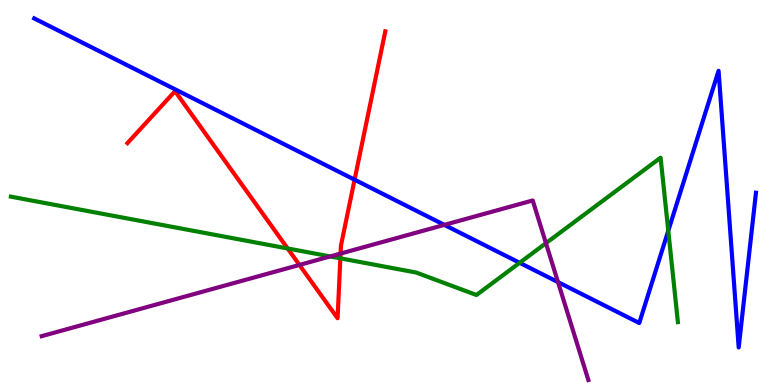[{'lines': ['blue', 'red'], 'intersections': [{'x': 4.58, 'y': 5.33}]}, {'lines': ['green', 'red'], 'intersections': [{'x': 3.71, 'y': 3.55}, {'x': 4.39, 'y': 3.29}]}, {'lines': ['purple', 'red'], 'intersections': [{'x': 3.86, 'y': 3.12}, {'x': 4.39, 'y': 3.41}]}, {'lines': ['blue', 'green'], 'intersections': [{'x': 6.71, 'y': 3.17}, {'x': 8.62, 'y': 4.01}]}, {'lines': ['blue', 'purple'], 'intersections': [{'x': 5.73, 'y': 4.16}, {'x': 7.2, 'y': 2.67}]}, {'lines': ['green', 'purple'], 'intersections': [{'x': 4.26, 'y': 3.34}, {'x': 7.04, 'y': 3.68}]}]